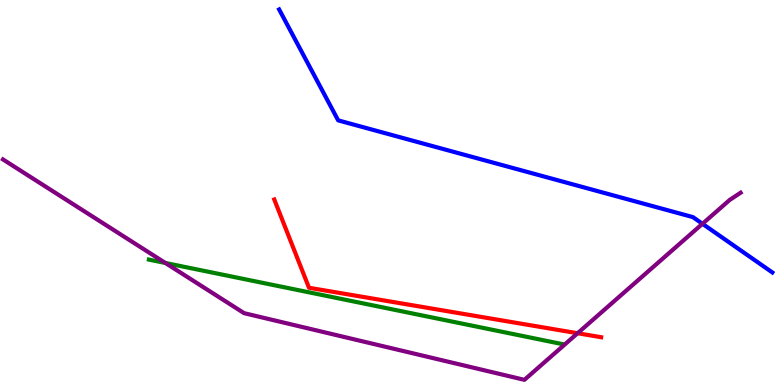[{'lines': ['blue', 'red'], 'intersections': []}, {'lines': ['green', 'red'], 'intersections': []}, {'lines': ['purple', 'red'], 'intersections': [{'x': 7.45, 'y': 1.34}]}, {'lines': ['blue', 'green'], 'intersections': []}, {'lines': ['blue', 'purple'], 'intersections': [{'x': 9.06, 'y': 4.19}]}, {'lines': ['green', 'purple'], 'intersections': [{'x': 2.13, 'y': 3.17}]}]